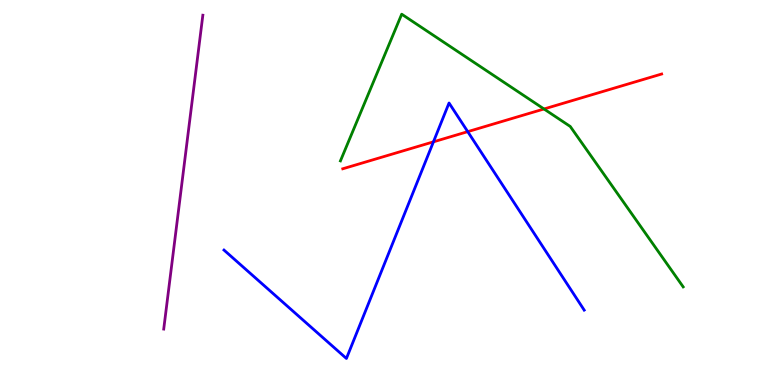[{'lines': ['blue', 'red'], 'intersections': [{'x': 5.59, 'y': 6.32}, {'x': 6.04, 'y': 6.58}]}, {'lines': ['green', 'red'], 'intersections': [{'x': 7.02, 'y': 7.17}]}, {'lines': ['purple', 'red'], 'intersections': []}, {'lines': ['blue', 'green'], 'intersections': []}, {'lines': ['blue', 'purple'], 'intersections': []}, {'lines': ['green', 'purple'], 'intersections': []}]